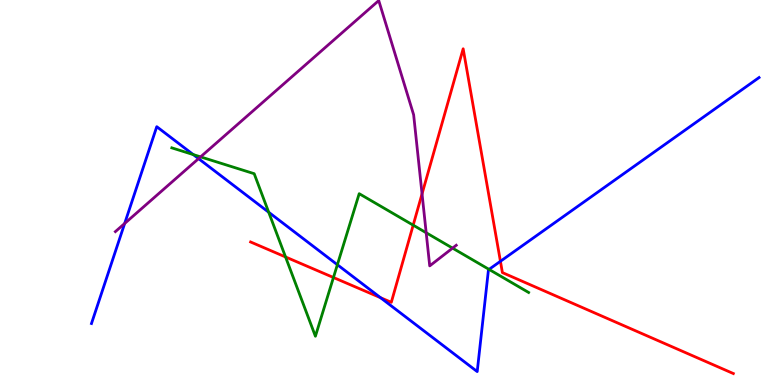[{'lines': ['blue', 'red'], 'intersections': [{'x': 4.91, 'y': 2.27}, {'x': 6.46, 'y': 3.21}]}, {'lines': ['green', 'red'], 'intersections': [{'x': 3.68, 'y': 3.33}, {'x': 4.3, 'y': 2.79}, {'x': 5.33, 'y': 4.15}]}, {'lines': ['purple', 'red'], 'intersections': [{'x': 5.45, 'y': 4.96}]}, {'lines': ['blue', 'green'], 'intersections': [{'x': 2.49, 'y': 5.98}, {'x': 3.47, 'y': 4.49}, {'x': 4.35, 'y': 3.12}, {'x': 6.31, 'y': 3.0}]}, {'lines': ['blue', 'purple'], 'intersections': [{'x': 1.61, 'y': 4.2}, {'x': 2.56, 'y': 5.88}]}, {'lines': ['green', 'purple'], 'intersections': [{'x': 2.59, 'y': 5.93}, {'x': 5.5, 'y': 3.95}, {'x': 5.84, 'y': 3.56}]}]